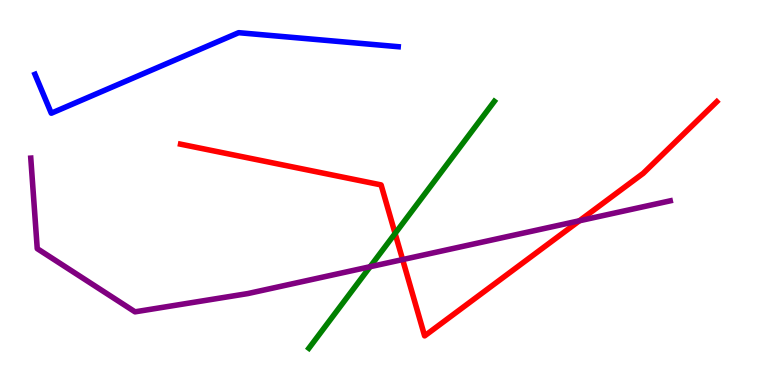[{'lines': ['blue', 'red'], 'intersections': []}, {'lines': ['green', 'red'], 'intersections': [{'x': 5.1, 'y': 3.94}]}, {'lines': ['purple', 'red'], 'intersections': [{'x': 5.2, 'y': 3.26}, {'x': 7.48, 'y': 4.27}]}, {'lines': ['blue', 'green'], 'intersections': []}, {'lines': ['blue', 'purple'], 'intersections': []}, {'lines': ['green', 'purple'], 'intersections': [{'x': 4.78, 'y': 3.07}]}]